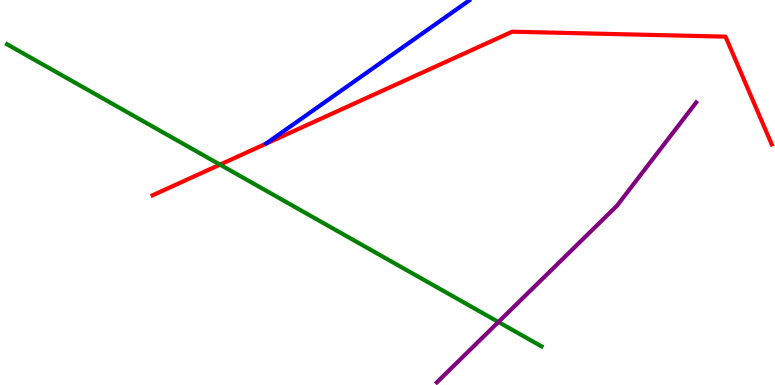[{'lines': ['blue', 'red'], 'intersections': []}, {'lines': ['green', 'red'], 'intersections': [{'x': 2.84, 'y': 5.72}]}, {'lines': ['purple', 'red'], 'intersections': []}, {'lines': ['blue', 'green'], 'intersections': []}, {'lines': ['blue', 'purple'], 'intersections': []}, {'lines': ['green', 'purple'], 'intersections': [{'x': 6.43, 'y': 1.64}]}]